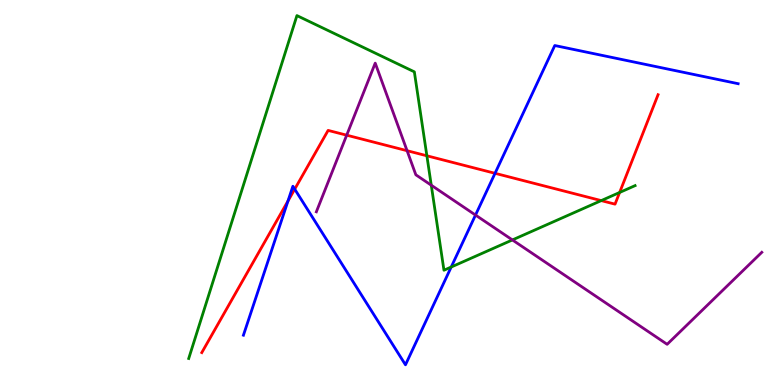[{'lines': ['blue', 'red'], 'intersections': [{'x': 3.72, 'y': 4.78}, {'x': 3.8, 'y': 5.09}, {'x': 6.39, 'y': 5.5}]}, {'lines': ['green', 'red'], 'intersections': [{'x': 5.51, 'y': 5.95}, {'x': 7.76, 'y': 4.79}, {'x': 8.0, 'y': 5.0}]}, {'lines': ['purple', 'red'], 'intersections': [{'x': 4.47, 'y': 6.49}, {'x': 5.25, 'y': 6.09}]}, {'lines': ['blue', 'green'], 'intersections': [{'x': 5.82, 'y': 3.06}]}, {'lines': ['blue', 'purple'], 'intersections': [{'x': 6.14, 'y': 4.41}]}, {'lines': ['green', 'purple'], 'intersections': [{'x': 5.56, 'y': 5.19}, {'x': 6.61, 'y': 3.77}]}]